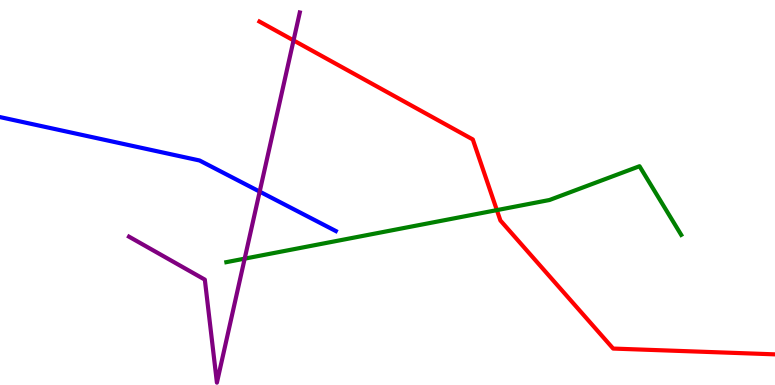[{'lines': ['blue', 'red'], 'intersections': []}, {'lines': ['green', 'red'], 'intersections': [{'x': 6.41, 'y': 4.54}]}, {'lines': ['purple', 'red'], 'intersections': [{'x': 3.79, 'y': 8.95}]}, {'lines': ['blue', 'green'], 'intersections': []}, {'lines': ['blue', 'purple'], 'intersections': [{'x': 3.35, 'y': 5.02}]}, {'lines': ['green', 'purple'], 'intersections': [{'x': 3.16, 'y': 3.28}]}]